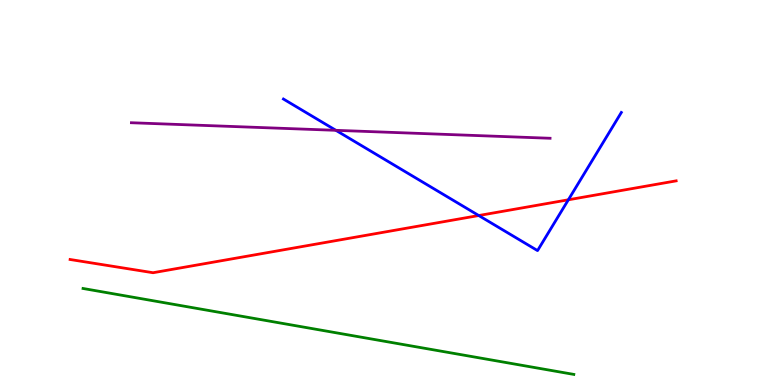[{'lines': ['blue', 'red'], 'intersections': [{'x': 6.18, 'y': 4.4}, {'x': 7.33, 'y': 4.81}]}, {'lines': ['green', 'red'], 'intersections': []}, {'lines': ['purple', 'red'], 'intersections': []}, {'lines': ['blue', 'green'], 'intersections': []}, {'lines': ['blue', 'purple'], 'intersections': [{'x': 4.33, 'y': 6.61}]}, {'lines': ['green', 'purple'], 'intersections': []}]